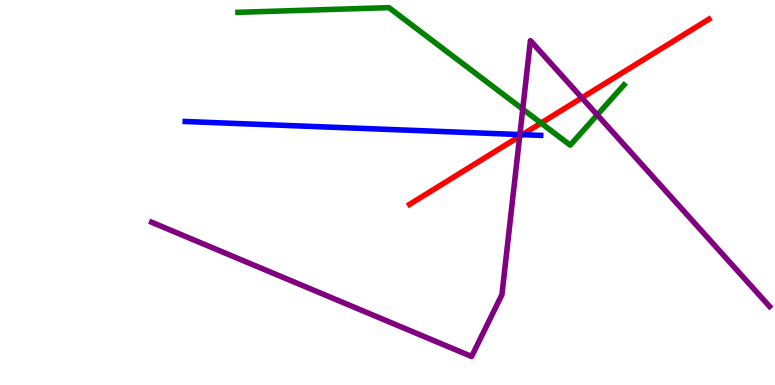[{'lines': ['blue', 'red'], 'intersections': [{'x': 6.74, 'y': 6.5}]}, {'lines': ['green', 'red'], 'intersections': [{'x': 6.98, 'y': 6.8}]}, {'lines': ['purple', 'red'], 'intersections': [{'x': 6.71, 'y': 6.46}, {'x': 7.51, 'y': 7.46}]}, {'lines': ['blue', 'green'], 'intersections': []}, {'lines': ['blue', 'purple'], 'intersections': [{'x': 6.71, 'y': 6.5}]}, {'lines': ['green', 'purple'], 'intersections': [{'x': 6.74, 'y': 7.17}, {'x': 7.71, 'y': 7.02}]}]